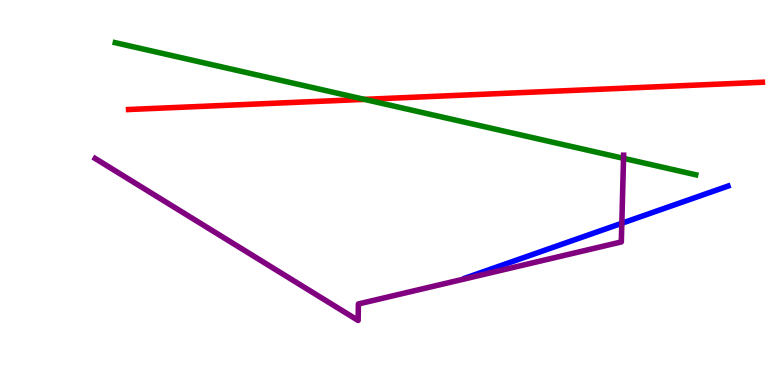[{'lines': ['blue', 'red'], 'intersections': []}, {'lines': ['green', 'red'], 'intersections': [{'x': 4.7, 'y': 7.42}]}, {'lines': ['purple', 'red'], 'intersections': []}, {'lines': ['blue', 'green'], 'intersections': []}, {'lines': ['blue', 'purple'], 'intersections': [{'x': 8.02, 'y': 4.2}]}, {'lines': ['green', 'purple'], 'intersections': [{'x': 8.05, 'y': 5.89}]}]